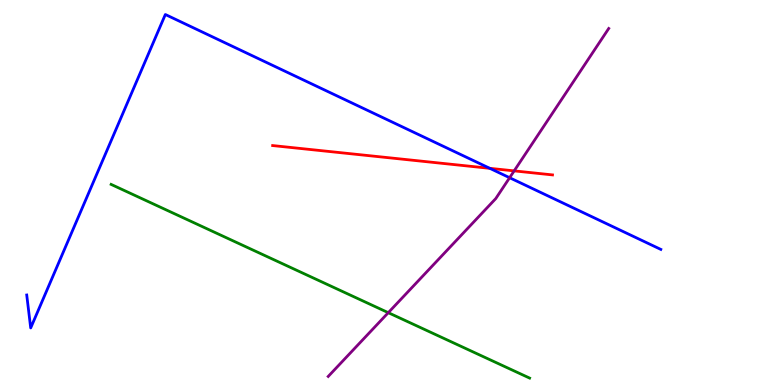[{'lines': ['blue', 'red'], 'intersections': [{'x': 6.32, 'y': 5.63}]}, {'lines': ['green', 'red'], 'intersections': []}, {'lines': ['purple', 'red'], 'intersections': [{'x': 6.63, 'y': 5.56}]}, {'lines': ['blue', 'green'], 'intersections': []}, {'lines': ['blue', 'purple'], 'intersections': [{'x': 6.58, 'y': 5.38}]}, {'lines': ['green', 'purple'], 'intersections': [{'x': 5.01, 'y': 1.88}]}]